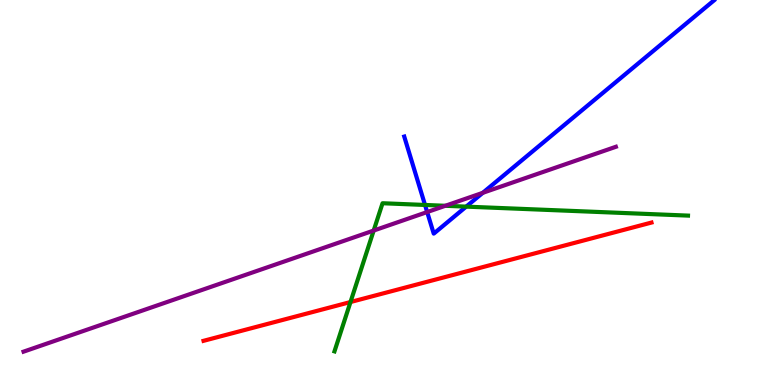[{'lines': ['blue', 'red'], 'intersections': []}, {'lines': ['green', 'red'], 'intersections': [{'x': 4.52, 'y': 2.16}]}, {'lines': ['purple', 'red'], 'intersections': []}, {'lines': ['blue', 'green'], 'intersections': [{'x': 5.48, 'y': 4.68}, {'x': 6.02, 'y': 4.63}]}, {'lines': ['blue', 'purple'], 'intersections': [{'x': 5.51, 'y': 4.49}, {'x': 6.23, 'y': 4.99}]}, {'lines': ['green', 'purple'], 'intersections': [{'x': 4.82, 'y': 4.01}, {'x': 5.75, 'y': 4.66}]}]